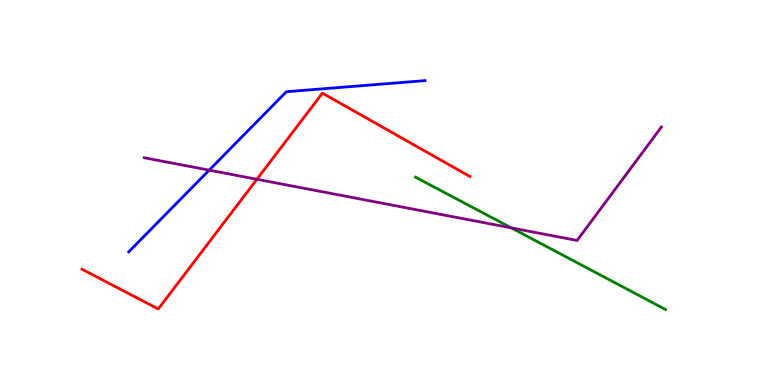[{'lines': ['blue', 'red'], 'intersections': []}, {'lines': ['green', 'red'], 'intersections': []}, {'lines': ['purple', 'red'], 'intersections': [{'x': 3.31, 'y': 5.34}]}, {'lines': ['blue', 'green'], 'intersections': []}, {'lines': ['blue', 'purple'], 'intersections': [{'x': 2.7, 'y': 5.58}]}, {'lines': ['green', 'purple'], 'intersections': [{'x': 6.6, 'y': 4.08}]}]